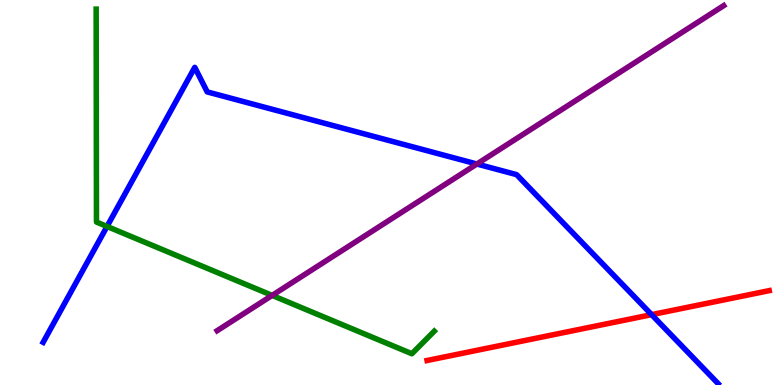[{'lines': ['blue', 'red'], 'intersections': [{'x': 8.41, 'y': 1.83}]}, {'lines': ['green', 'red'], 'intersections': []}, {'lines': ['purple', 'red'], 'intersections': []}, {'lines': ['blue', 'green'], 'intersections': [{'x': 1.38, 'y': 4.12}]}, {'lines': ['blue', 'purple'], 'intersections': [{'x': 6.15, 'y': 5.74}]}, {'lines': ['green', 'purple'], 'intersections': [{'x': 3.51, 'y': 2.33}]}]